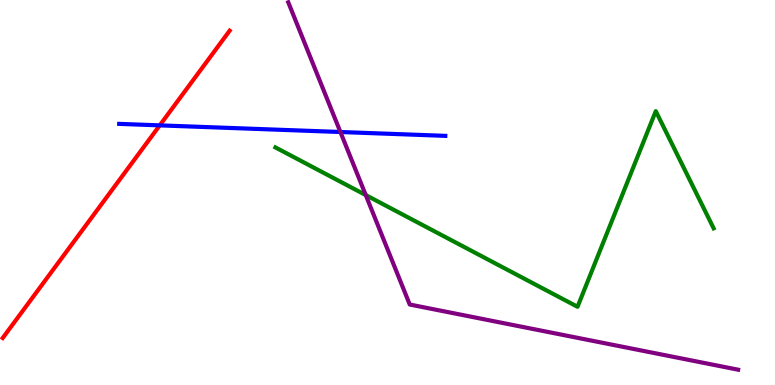[{'lines': ['blue', 'red'], 'intersections': [{'x': 2.06, 'y': 6.74}]}, {'lines': ['green', 'red'], 'intersections': []}, {'lines': ['purple', 'red'], 'intersections': []}, {'lines': ['blue', 'green'], 'intersections': []}, {'lines': ['blue', 'purple'], 'intersections': [{'x': 4.39, 'y': 6.57}]}, {'lines': ['green', 'purple'], 'intersections': [{'x': 4.72, 'y': 4.93}]}]